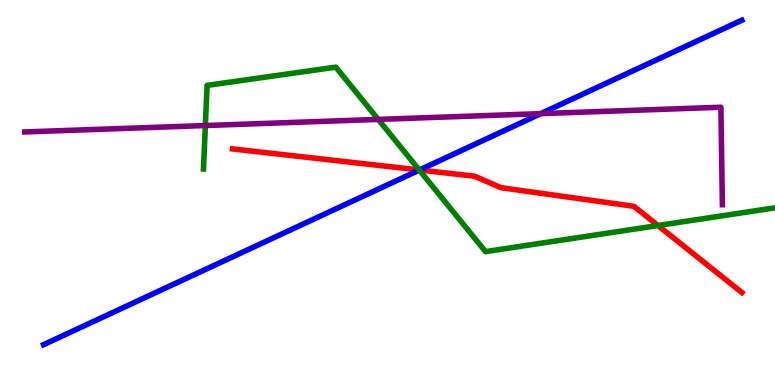[{'lines': ['blue', 'red'], 'intersections': [{'x': 5.41, 'y': 5.58}]}, {'lines': ['green', 'red'], 'intersections': [{'x': 5.41, 'y': 5.59}, {'x': 8.49, 'y': 4.14}]}, {'lines': ['purple', 'red'], 'intersections': []}, {'lines': ['blue', 'green'], 'intersections': [{'x': 5.41, 'y': 5.58}]}, {'lines': ['blue', 'purple'], 'intersections': [{'x': 6.98, 'y': 7.05}]}, {'lines': ['green', 'purple'], 'intersections': [{'x': 2.65, 'y': 6.74}, {'x': 4.88, 'y': 6.9}]}]